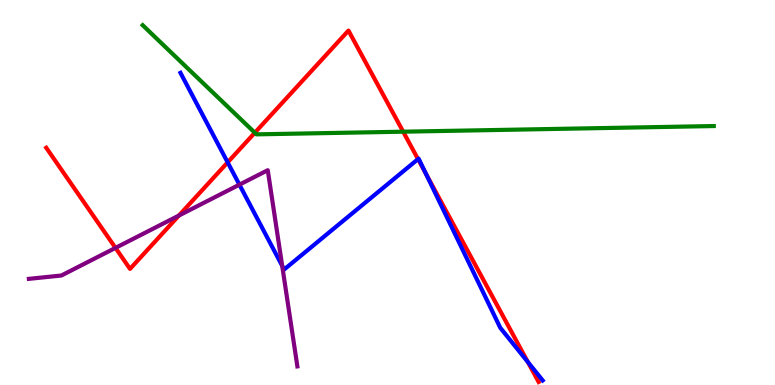[{'lines': ['blue', 'red'], 'intersections': [{'x': 2.94, 'y': 5.78}, {'x': 5.39, 'y': 5.87}, {'x': 5.49, 'y': 5.49}, {'x': 6.81, 'y': 0.598}]}, {'lines': ['green', 'red'], 'intersections': [{'x': 3.29, 'y': 6.55}, {'x': 5.2, 'y': 6.58}]}, {'lines': ['purple', 'red'], 'intersections': [{'x': 1.49, 'y': 3.56}, {'x': 2.31, 'y': 4.4}]}, {'lines': ['blue', 'green'], 'intersections': []}, {'lines': ['blue', 'purple'], 'intersections': [{'x': 3.09, 'y': 5.2}, {'x': 3.64, 'y': 3.09}]}, {'lines': ['green', 'purple'], 'intersections': []}]